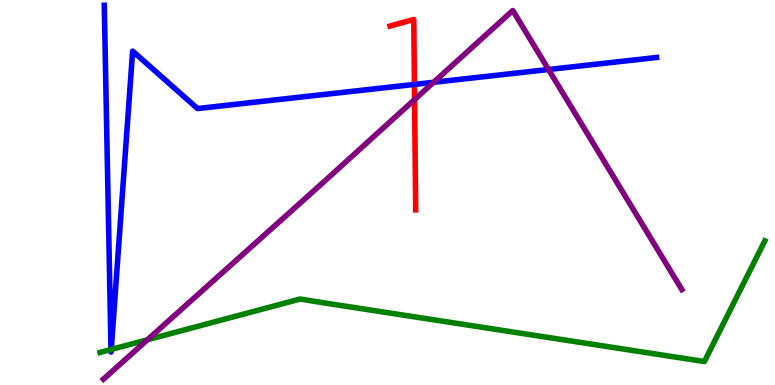[{'lines': ['blue', 'red'], 'intersections': [{'x': 5.35, 'y': 7.81}]}, {'lines': ['green', 'red'], 'intersections': []}, {'lines': ['purple', 'red'], 'intersections': [{'x': 5.35, 'y': 7.41}]}, {'lines': ['blue', 'green'], 'intersections': [{'x': 1.43, 'y': 0.922}, {'x': 1.44, 'y': 0.924}]}, {'lines': ['blue', 'purple'], 'intersections': [{'x': 5.6, 'y': 7.86}, {'x': 7.08, 'y': 8.19}]}, {'lines': ['green', 'purple'], 'intersections': [{'x': 1.9, 'y': 1.17}]}]